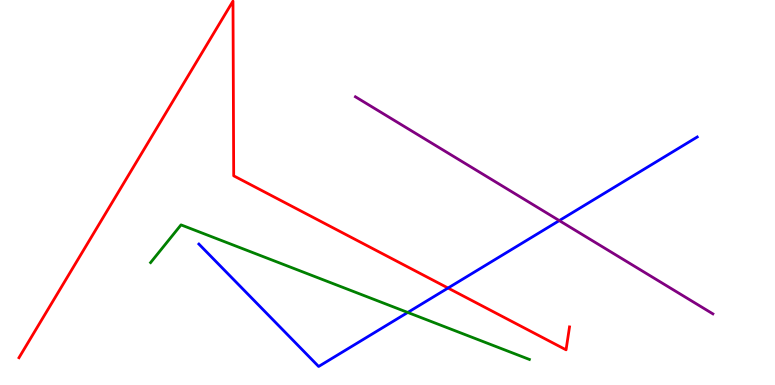[{'lines': ['blue', 'red'], 'intersections': [{'x': 5.78, 'y': 2.52}]}, {'lines': ['green', 'red'], 'intersections': []}, {'lines': ['purple', 'red'], 'intersections': []}, {'lines': ['blue', 'green'], 'intersections': [{'x': 5.26, 'y': 1.88}]}, {'lines': ['blue', 'purple'], 'intersections': [{'x': 7.22, 'y': 4.27}]}, {'lines': ['green', 'purple'], 'intersections': []}]